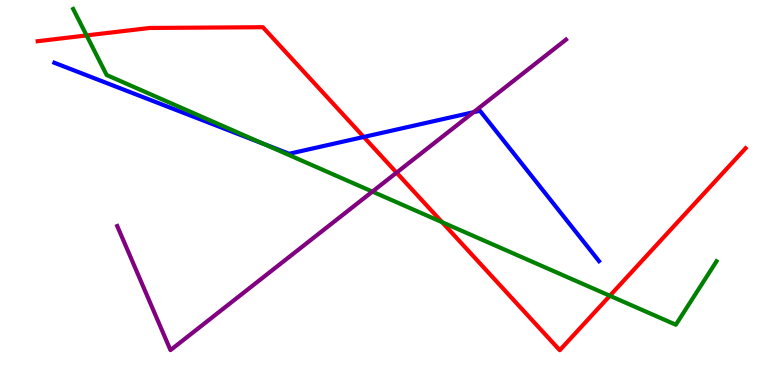[{'lines': ['blue', 'red'], 'intersections': [{'x': 4.69, 'y': 6.44}]}, {'lines': ['green', 'red'], 'intersections': [{'x': 1.12, 'y': 9.08}, {'x': 5.7, 'y': 4.23}, {'x': 7.87, 'y': 2.32}]}, {'lines': ['purple', 'red'], 'intersections': [{'x': 5.12, 'y': 5.52}]}, {'lines': ['blue', 'green'], 'intersections': [{'x': 3.4, 'y': 6.26}]}, {'lines': ['blue', 'purple'], 'intersections': [{'x': 6.11, 'y': 7.09}]}, {'lines': ['green', 'purple'], 'intersections': [{'x': 4.81, 'y': 5.02}]}]